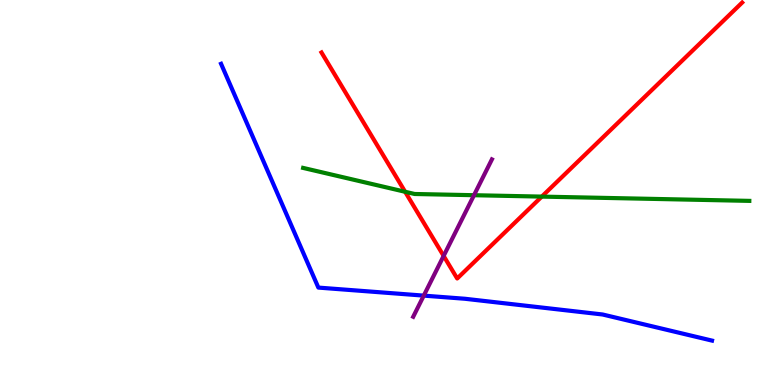[{'lines': ['blue', 'red'], 'intersections': []}, {'lines': ['green', 'red'], 'intersections': [{'x': 5.23, 'y': 5.02}, {'x': 6.99, 'y': 4.89}]}, {'lines': ['purple', 'red'], 'intersections': [{'x': 5.72, 'y': 3.35}]}, {'lines': ['blue', 'green'], 'intersections': []}, {'lines': ['blue', 'purple'], 'intersections': [{'x': 5.47, 'y': 2.32}]}, {'lines': ['green', 'purple'], 'intersections': [{'x': 6.12, 'y': 4.93}]}]